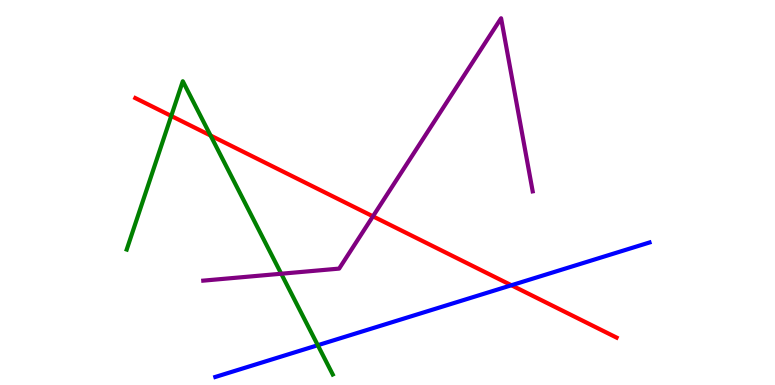[{'lines': ['blue', 'red'], 'intersections': [{'x': 6.6, 'y': 2.59}]}, {'lines': ['green', 'red'], 'intersections': [{'x': 2.21, 'y': 6.99}, {'x': 2.72, 'y': 6.48}]}, {'lines': ['purple', 'red'], 'intersections': [{'x': 4.81, 'y': 4.38}]}, {'lines': ['blue', 'green'], 'intersections': [{'x': 4.1, 'y': 1.03}]}, {'lines': ['blue', 'purple'], 'intersections': []}, {'lines': ['green', 'purple'], 'intersections': [{'x': 3.63, 'y': 2.89}]}]